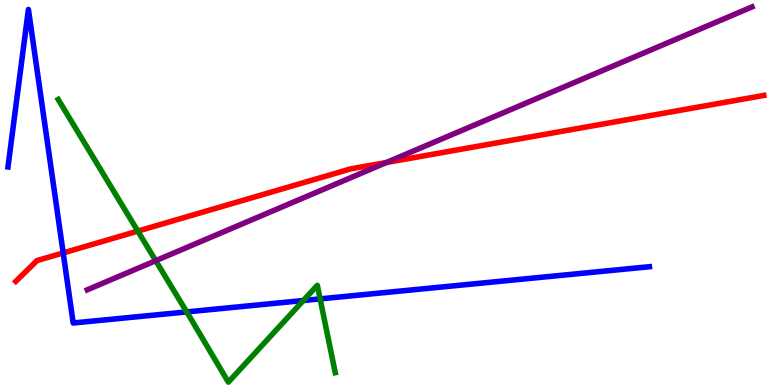[{'lines': ['blue', 'red'], 'intersections': [{'x': 0.815, 'y': 3.43}]}, {'lines': ['green', 'red'], 'intersections': [{'x': 1.78, 'y': 4.0}]}, {'lines': ['purple', 'red'], 'intersections': [{'x': 4.99, 'y': 5.78}]}, {'lines': ['blue', 'green'], 'intersections': [{'x': 2.41, 'y': 1.9}, {'x': 3.91, 'y': 2.19}, {'x': 4.13, 'y': 2.24}]}, {'lines': ['blue', 'purple'], 'intersections': []}, {'lines': ['green', 'purple'], 'intersections': [{'x': 2.01, 'y': 3.23}]}]